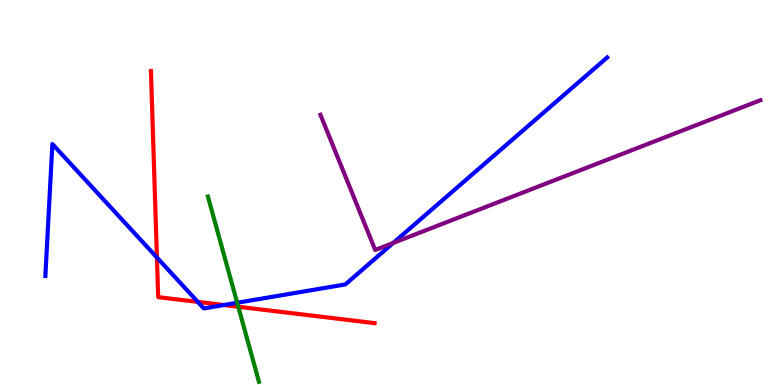[{'lines': ['blue', 'red'], 'intersections': [{'x': 2.02, 'y': 3.31}, {'x': 2.55, 'y': 2.16}, {'x': 2.89, 'y': 2.08}]}, {'lines': ['green', 'red'], 'intersections': [{'x': 3.07, 'y': 2.03}]}, {'lines': ['purple', 'red'], 'intersections': []}, {'lines': ['blue', 'green'], 'intersections': [{'x': 3.06, 'y': 2.14}]}, {'lines': ['blue', 'purple'], 'intersections': [{'x': 5.07, 'y': 3.69}]}, {'lines': ['green', 'purple'], 'intersections': []}]